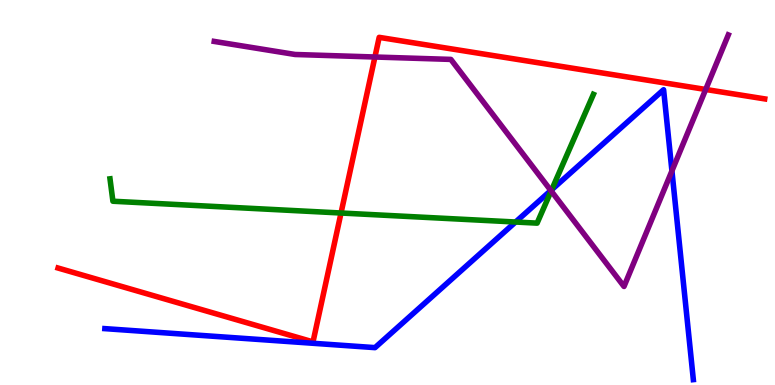[{'lines': ['blue', 'red'], 'intersections': []}, {'lines': ['green', 'red'], 'intersections': [{'x': 4.4, 'y': 4.47}]}, {'lines': ['purple', 'red'], 'intersections': [{'x': 4.84, 'y': 8.52}, {'x': 9.11, 'y': 7.68}]}, {'lines': ['blue', 'green'], 'intersections': [{'x': 6.65, 'y': 4.23}, {'x': 7.12, 'y': 5.07}]}, {'lines': ['blue', 'purple'], 'intersections': [{'x': 7.11, 'y': 5.05}, {'x': 8.67, 'y': 5.56}]}, {'lines': ['green', 'purple'], 'intersections': [{'x': 7.11, 'y': 5.04}]}]